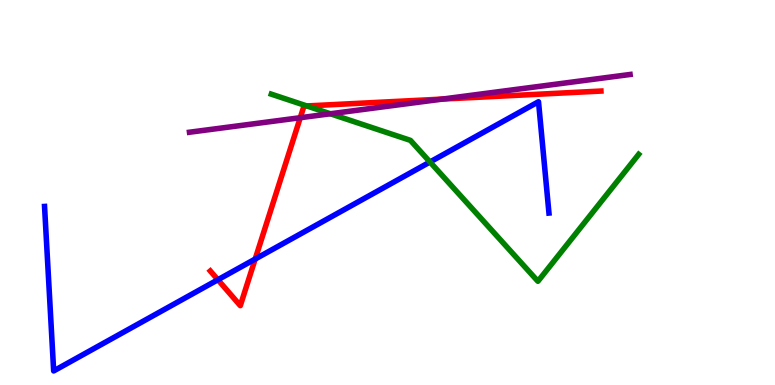[{'lines': ['blue', 'red'], 'intersections': [{'x': 2.81, 'y': 2.73}, {'x': 3.29, 'y': 3.27}]}, {'lines': ['green', 'red'], 'intersections': [{'x': 3.96, 'y': 7.25}]}, {'lines': ['purple', 'red'], 'intersections': [{'x': 3.87, 'y': 6.94}, {'x': 5.71, 'y': 7.43}]}, {'lines': ['blue', 'green'], 'intersections': [{'x': 5.55, 'y': 5.79}]}, {'lines': ['blue', 'purple'], 'intersections': []}, {'lines': ['green', 'purple'], 'intersections': [{'x': 4.26, 'y': 7.04}]}]